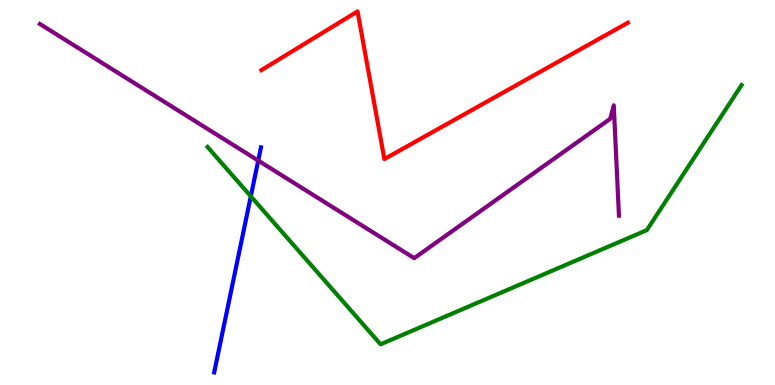[{'lines': ['blue', 'red'], 'intersections': []}, {'lines': ['green', 'red'], 'intersections': []}, {'lines': ['purple', 'red'], 'intersections': []}, {'lines': ['blue', 'green'], 'intersections': [{'x': 3.24, 'y': 4.9}]}, {'lines': ['blue', 'purple'], 'intersections': [{'x': 3.33, 'y': 5.83}]}, {'lines': ['green', 'purple'], 'intersections': []}]